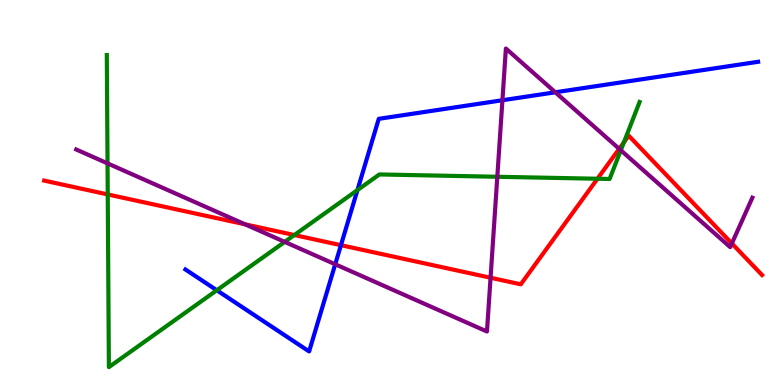[{'lines': ['blue', 'red'], 'intersections': [{'x': 4.4, 'y': 3.63}]}, {'lines': ['green', 'red'], 'intersections': [{'x': 1.39, 'y': 4.95}, {'x': 3.8, 'y': 3.9}, {'x': 7.71, 'y': 5.36}, {'x': 8.05, 'y': 6.3}]}, {'lines': ['purple', 'red'], 'intersections': [{'x': 3.16, 'y': 4.17}, {'x': 6.33, 'y': 2.79}, {'x': 7.99, 'y': 6.13}, {'x': 9.44, 'y': 3.68}]}, {'lines': ['blue', 'green'], 'intersections': [{'x': 2.8, 'y': 2.46}, {'x': 4.61, 'y': 5.06}]}, {'lines': ['blue', 'purple'], 'intersections': [{'x': 4.33, 'y': 3.14}, {'x': 6.48, 'y': 7.4}, {'x': 7.17, 'y': 7.6}]}, {'lines': ['green', 'purple'], 'intersections': [{'x': 1.39, 'y': 5.76}, {'x': 3.67, 'y': 3.72}, {'x': 6.42, 'y': 5.41}, {'x': 8.01, 'y': 6.1}]}]